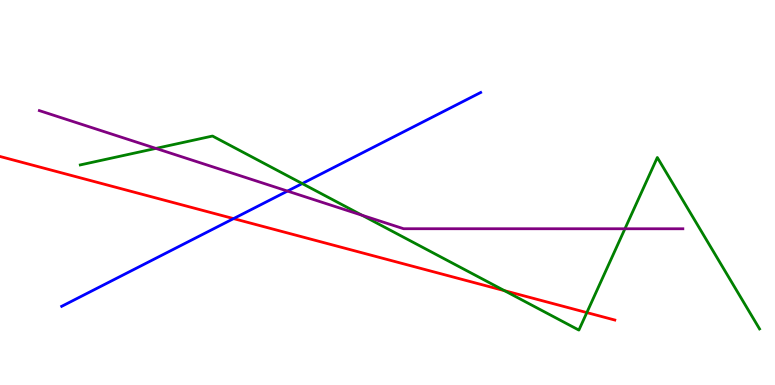[{'lines': ['blue', 'red'], 'intersections': [{'x': 3.01, 'y': 4.32}]}, {'lines': ['green', 'red'], 'intersections': [{'x': 6.51, 'y': 2.45}, {'x': 7.57, 'y': 1.88}]}, {'lines': ['purple', 'red'], 'intersections': []}, {'lines': ['blue', 'green'], 'intersections': [{'x': 3.9, 'y': 5.23}]}, {'lines': ['blue', 'purple'], 'intersections': [{'x': 3.71, 'y': 5.04}]}, {'lines': ['green', 'purple'], 'intersections': [{'x': 2.01, 'y': 6.15}, {'x': 4.67, 'y': 4.41}, {'x': 8.06, 'y': 4.06}]}]